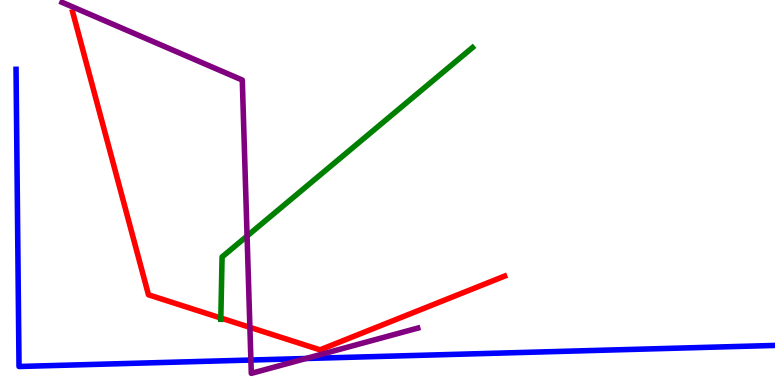[{'lines': ['blue', 'red'], 'intersections': []}, {'lines': ['green', 'red'], 'intersections': [{'x': 2.85, 'y': 1.74}]}, {'lines': ['purple', 'red'], 'intersections': [{'x': 3.22, 'y': 1.5}]}, {'lines': ['blue', 'green'], 'intersections': []}, {'lines': ['blue', 'purple'], 'intersections': [{'x': 3.24, 'y': 0.648}, {'x': 3.95, 'y': 0.688}]}, {'lines': ['green', 'purple'], 'intersections': [{'x': 3.19, 'y': 3.87}]}]